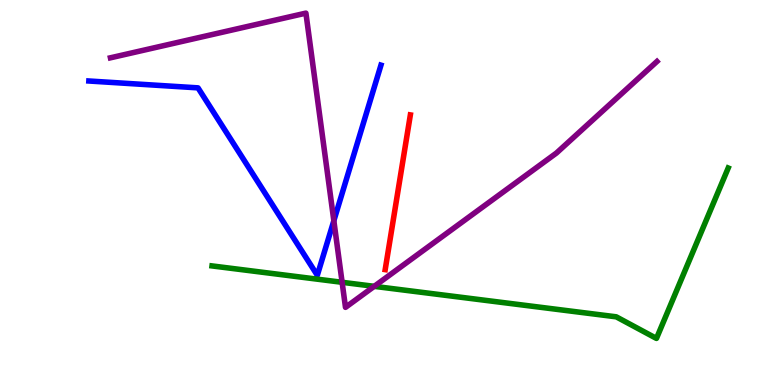[{'lines': ['blue', 'red'], 'intersections': []}, {'lines': ['green', 'red'], 'intersections': []}, {'lines': ['purple', 'red'], 'intersections': []}, {'lines': ['blue', 'green'], 'intersections': []}, {'lines': ['blue', 'purple'], 'intersections': [{'x': 4.31, 'y': 4.27}]}, {'lines': ['green', 'purple'], 'intersections': [{'x': 4.41, 'y': 2.67}, {'x': 4.83, 'y': 2.56}]}]